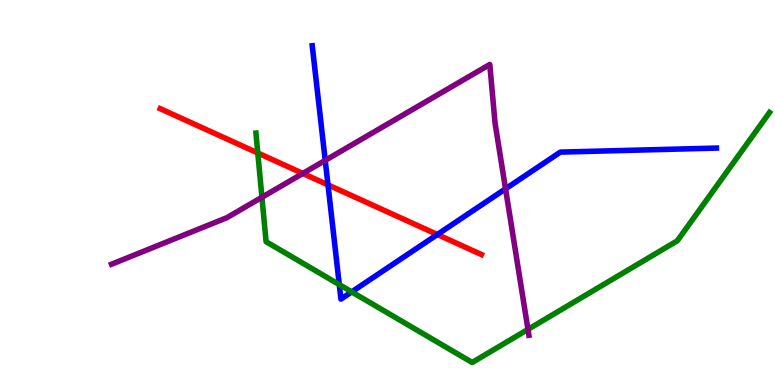[{'lines': ['blue', 'red'], 'intersections': [{'x': 4.23, 'y': 5.2}, {'x': 5.64, 'y': 3.91}]}, {'lines': ['green', 'red'], 'intersections': [{'x': 3.33, 'y': 6.03}]}, {'lines': ['purple', 'red'], 'intersections': [{'x': 3.91, 'y': 5.5}]}, {'lines': ['blue', 'green'], 'intersections': [{'x': 4.38, 'y': 2.61}, {'x': 4.54, 'y': 2.42}]}, {'lines': ['blue', 'purple'], 'intersections': [{'x': 4.2, 'y': 5.83}, {'x': 6.52, 'y': 5.1}]}, {'lines': ['green', 'purple'], 'intersections': [{'x': 3.38, 'y': 4.88}, {'x': 6.81, 'y': 1.44}]}]